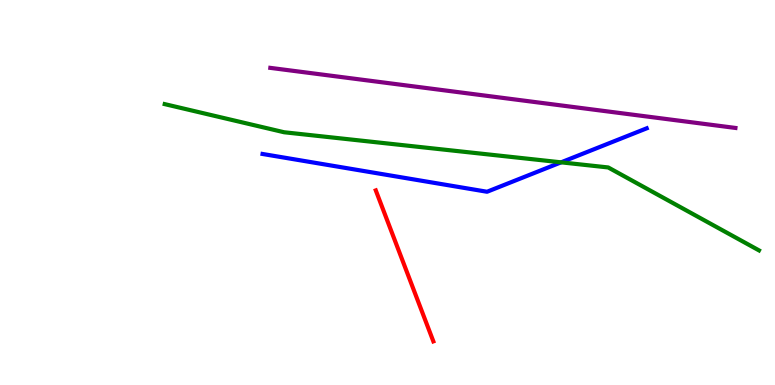[{'lines': ['blue', 'red'], 'intersections': []}, {'lines': ['green', 'red'], 'intersections': []}, {'lines': ['purple', 'red'], 'intersections': []}, {'lines': ['blue', 'green'], 'intersections': [{'x': 7.24, 'y': 5.78}]}, {'lines': ['blue', 'purple'], 'intersections': []}, {'lines': ['green', 'purple'], 'intersections': []}]